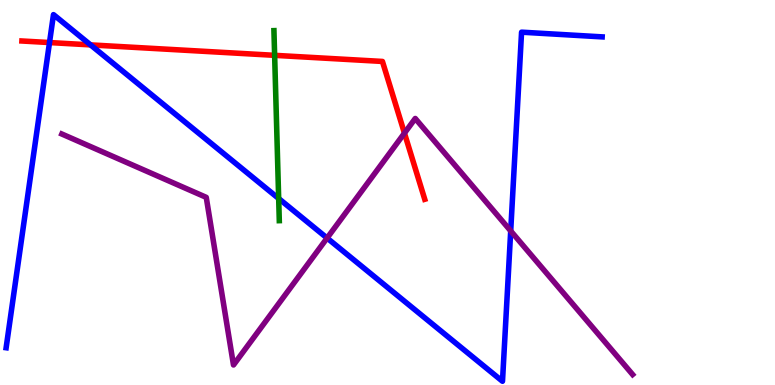[{'lines': ['blue', 'red'], 'intersections': [{'x': 0.639, 'y': 8.89}, {'x': 1.17, 'y': 8.83}]}, {'lines': ['green', 'red'], 'intersections': [{'x': 3.54, 'y': 8.56}]}, {'lines': ['purple', 'red'], 'intersections': [{'x': 5.22, 'y': 6.54}]}, {'lines': ['blue', 'green'], 'intersections': [{'x': 3.6, 'y': 4.84}]}, {'lines': ['blue', 'purple'], 'intersections': [{'x': 4.22, 'y': 3.82}, {'x': 6.59, 'y': 4.0}]}, {'lines': ['green', 'purple'], 'intersections': []}]